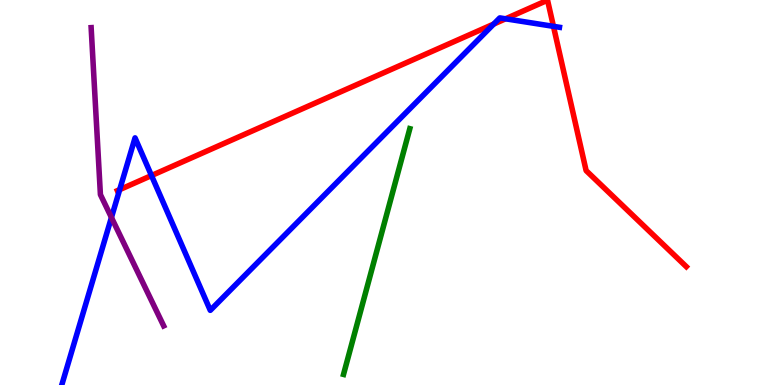[{'lines': ['blue', 'red'], 'intersections': [{'x': 1.54, 'y': 5.07}, {'x': 1.95, 'y': 5.44}, {'x': 6.37, 'y': 9.38}, {'x': 6.52, 'y': 9.51}, {'x': 7.14, 'y': 9.32}]}, {'lines': ['green', 'red'], 'intersections': []}, {'lines': ['purple', 'red'], 'intersections': []}, {'lines': ['blue', 'green'], 'intersections': []}, {'lines': ['blue', 'purple'], 'intersections': [{'x': 1.44, 'y': 4.35}]}, {'lines': ['green', 'purple'], 'intersections': []}]